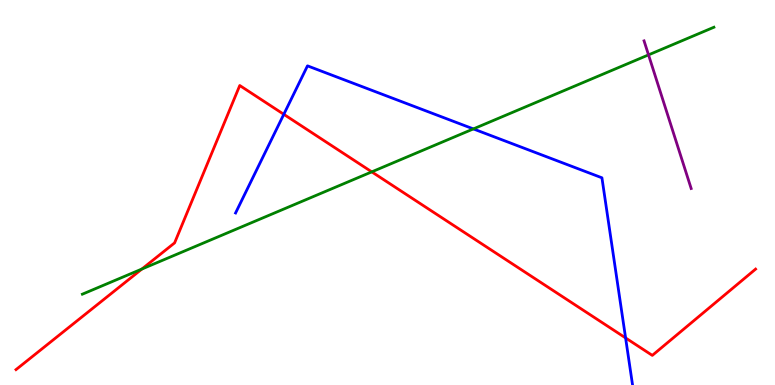[{'lines': ['blue', 'red'], 'intersections': [{'x': 3.66, 'y': 7.03}, {'x': 8.07, 'y': 1.22}]}, {'lines': ['green', 'red'], 'intersections': [{'x': 1.83, 'y': 3.01}, {'x': 4.8, 'y': 5.54}]}, {'lines': ['purple', 'red'], 'intersections': []}, {'lines': ['blue', 'green'], 'intersections': [{'x': 6.11, 'y': 6.65}]}, {'lines': ['blue', 'purple'], 'intersections': []}, {'lines': ['green', 'purple'], 'intersections': [{'x': 8.37, 'y': 8.57}]}]